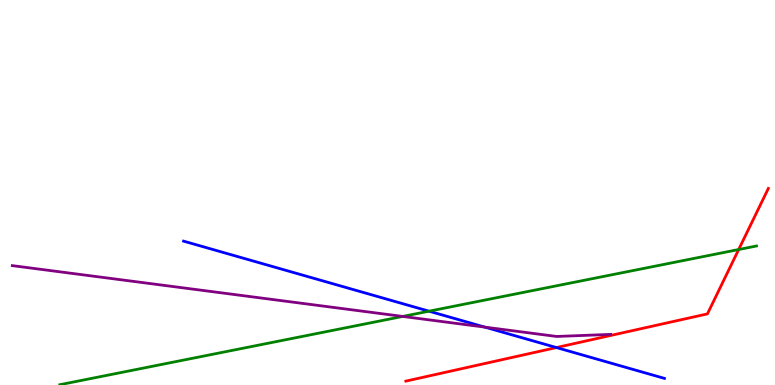[{'lines': ['blue', 'red'], 'intersections': [{'x': 7.18, 'y': 0.973}]}, {'lines': ['green', 'red'], 'intersections': [{'x': 9.53, 'y': 3.52}]}, {'lines': ['purple', 'red'], 'intersections': []}, {'lines': ['blue', 'green'], 'intersections': [{'x': 5.54, 'y': 1.92}]}, {'lines': ['blue', 'purple'], 'intersections': [{'x': 6.26, 'y': 1.5}]}, {'lines': ['green', 'purple'], 'intersections': [{'x': 5.2, 'y': 1.78}]}]